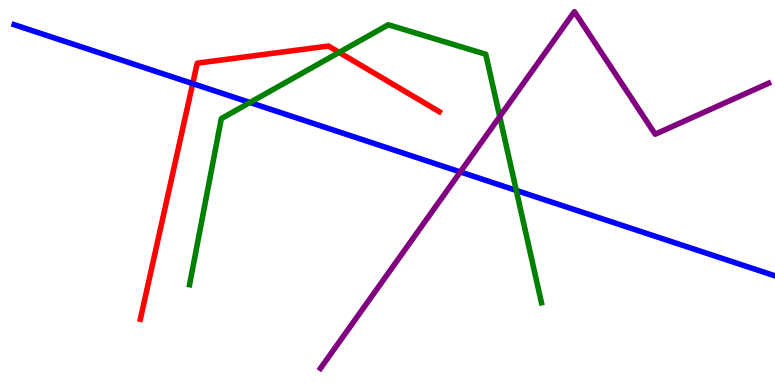[{'lines': ['blue', 'red'], 'intersections': [{'x': 2.49, 'y': 7.83}]}, {'lines': ['green', 'red'], 'intersections': [{'x': 4.38, 'y': 8.64}]}, {'lines': ['purple', 'red'], 'intersections': []}, {'lines': ['blue', 'green'], 'intersections': [{'x': 3.23, 'y': 7.34}, {'x': 6.66, 'y': 5.05}]}, {'lines': ['blue', 'purple'], 'intersections': [{'x': 5.94, 'y': 5.53}]}, {'lines': ['green', 'purple'], 'intersections': [{'x': 6.45, 'y': 6.97}]}]